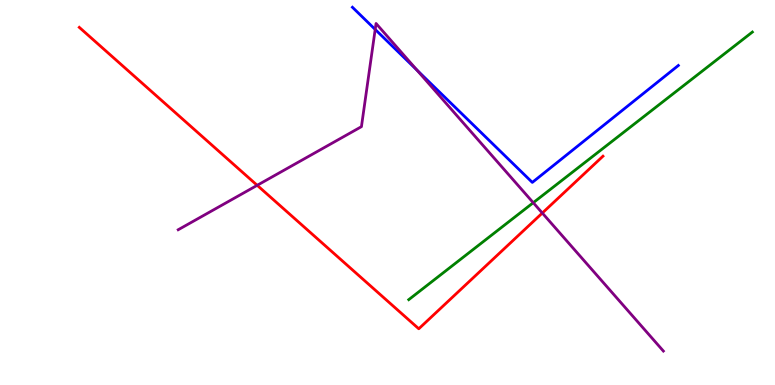[{'lines': ['blue', 'red'], 'intersections': []}, {'lines': ['green', 'red'], 'intersections': []}, {'lines': ['purple', 'red'], 'intersections': [{'x': 3.32, 'y': 5.19}, {'x': 7.0, 'y': 4.47}]}, {'lines': ['blue', 'green'], 'intersections': []}, {'lines': ['blue', 'purple'], 'intersections': [{'x': 4.84, 'y': 9.24}, {'x': 5.38, 'y': 8.18}]}, {'lines': ['green', 'purple'], 'intersections': [{'x': 6.88, 'y': 4.74}]}]